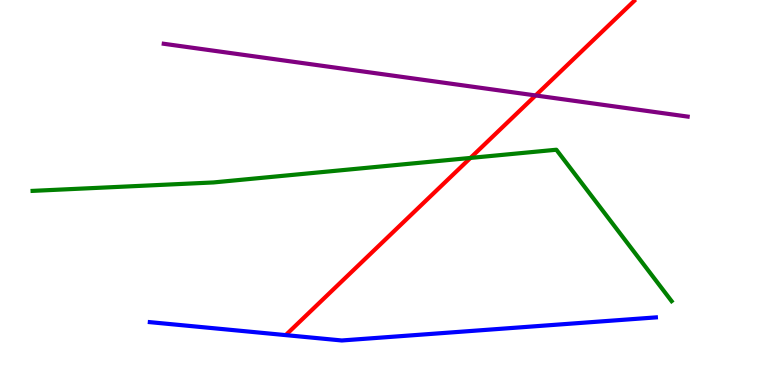[{'lines': ['blue', 'red'], 'intersections': []}, {'lines': ['green', 'red'], 'intersections': [{'x': 6.07, 'y': 5.9}]}, {'lines': ['purple', 'red'], 'intersections': [{'x': 6.91, 'y': 7.52}]}, {'lines': ['blue', 'green'], 'intersections': []}, {'lines': ['blue', 'purple'], 'intersections': []}, {'lines': ['green', 'purple'], 'intersections': []}]